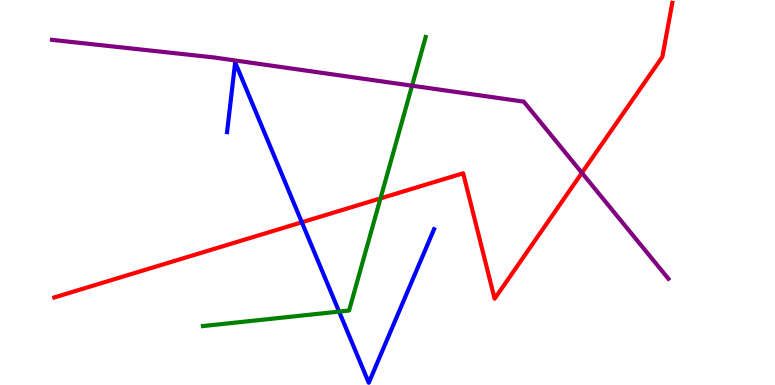[{'lines': ['blue', 'red'], 'intersections': [{'x': 3.89, 'y': 4.23}]}, {'lines': ['green', 'red'], 'intersections': [{'x': 4.91, 'y': 4.85}]}, {'lines': ['purple', 'red'], 'intersections': [{'x': 7.51, 'y': 5.51}]}, {'lines': ['blue', 'green'], 'intersections': [{'x': 4.38, 'y': 1.91}]}, {'lines': ['blue', 'purple'], 'intersections': []}, {'lines': ['green', 'purple'], 'intersections': [{'x': 5.32, 'y': 7.77}]}]